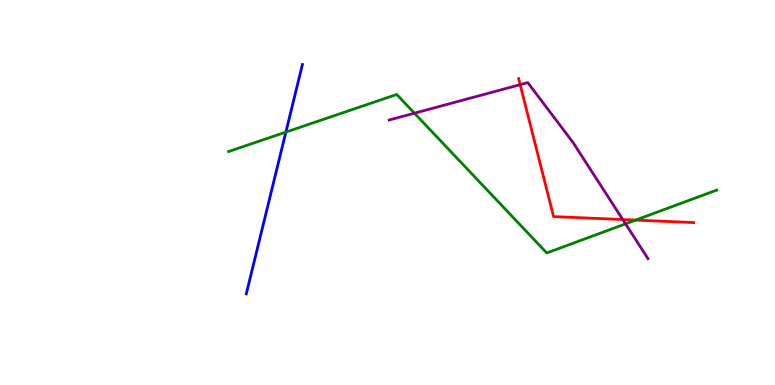[{'lines': ['blue', 'red'], 'intersections': []}, {'lines': ['green', 'red'], 'intersections': [{'x': 8.2, 'y': 4.28}]}, {'lines': ['purple', 'red'], 'intersections': [{'x': 6.71, 'y': 7.8}, {'x': 8.04, 'y': 4.3}]}, {'lines': ['blue', 'green'], 'intersections': [{'x': 3.69, 'y': 6.57}]}, {'lines': ['blue', 'purple'], 'intersections': []}, {'lines': ['green', 'purple'], 'intersections': [{'x': 5.35, 'y': 7.06}, {'x': 8.07, 'y': 4.19}]}]